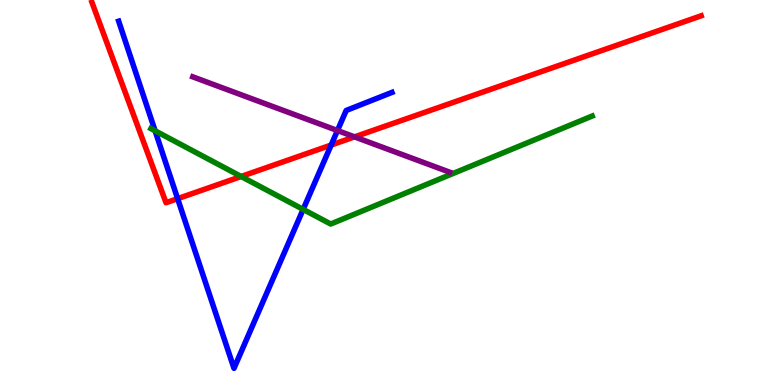[{'lines': ['blue', 'red'], 'intersections': [{'x': 2.29, 'y': 4.84}, {'x': 4.27, 'y': 6.23}]}, {'lines': ['green', 'red'], 'intersections': [{'x': 3.11, 'y': 5.42}]}, {'lines': ['purple', 'red'], 'intersections': [{'x': 4.57, 'y': 6.44}]}, {'lines': ['blue', 'green'], 'intersections': [{'x': 2.0, 'y': 6.6}, {'x': 3.91, 'y': 4.56}]}, {'lines': ['blue', 'purple'], 'intersections': [{'x': 4.35, 'y': 6.61}]}, {'lines': ['green', 'purple'], 'intersections': []}]